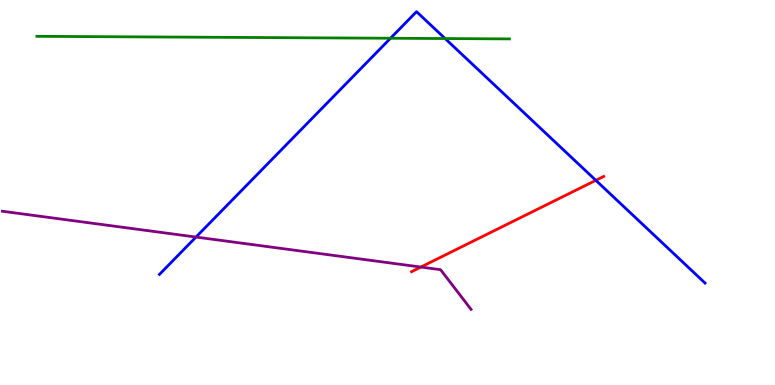[{'lines': ['blue', 'red'], 'intersections': [{'x': 7.69, 'y': 5.32}]}, {'lines': ['green', 'red'], 'intersections': []}, {'lines': ['purple', 'red'], 'intersections': [{'x': 5.43, 'y': 3.06}]}, {'lines': ['blue', 'green'], 'intersections': [{'x': 5.04, 'y': 9.01}, {'x': 5.74, 'y': 9.0}]}, {'lines': ['blue', 'purple'], 'intersections': [{'x': 2.53, 'y': 3.84}]}, {'lines': ['green', 'purple'], 'intersections': []}]